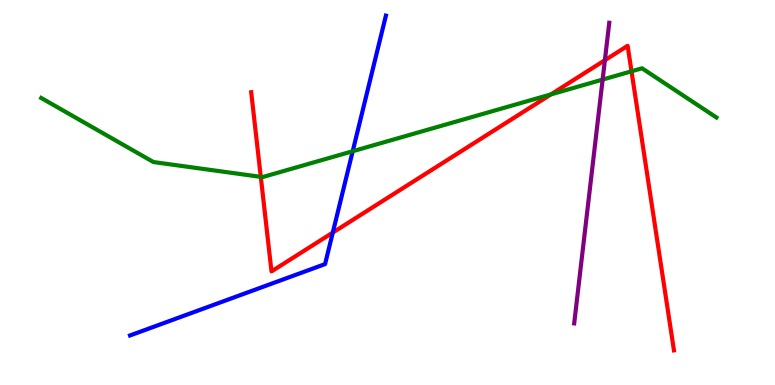[{'lines': ['blue', 'red'], 'intersections': [{'x': 4.29, 'y': 3.96}]}, {'lines': ['green', 'red'], 'intersections': [{'x': 3.37, 'y': 5.41}, {'x': 7.11, 'y': 7.55}, {'x': 8.15, 'y': 8.15}]}, {'lines': ['purple', 'red'], 'intersections': [{'x': 7.8, 'y': 8.44}]}, {'lines': ['blue', 'green'], 'intersections': [{'x': 4.55, 'y': 6.07}]}, {'lines': ['blue', 'purple'], 'intersections': []}, {'lines': ['green', 'purple'], 'intersections': [{'x': 7.78, 'y': 7.93}]}]